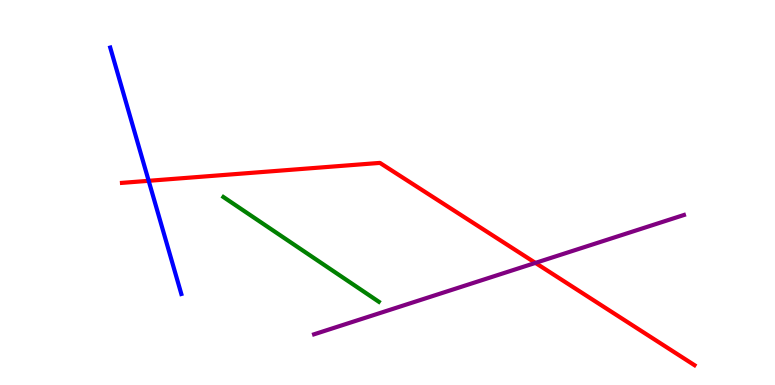[{'lines': ['blue', 'red'], 'intersections': [{'x': 1.92, 'y': 5.3}]}, {'lines': ['green', 'red'], 'intersections': []}, {'lines': ['purple', 'red'], 'intersections': [{'x': 6.91, 'y': 3.17}]}, {'lines': ['blue', 'green'], 'intersections': []}, {'lines': ['blue', 'purple'], 'intersections': []}, {'lines': ['green', 'purple'], 'intersections': []}]